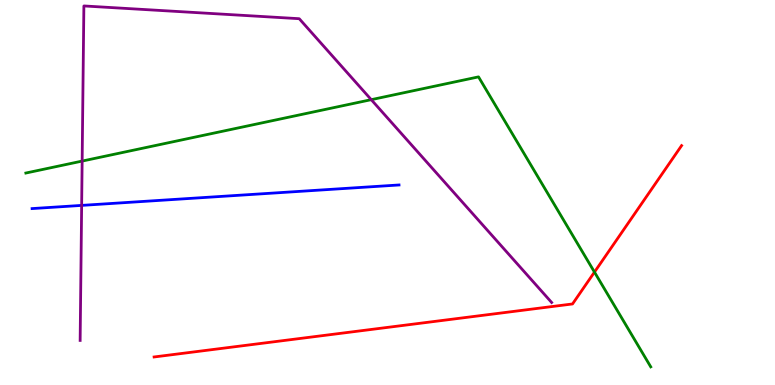[{'lines': ['blue', 'red'], 'intersections': []}, {'lines': ['green', 'red'], 'intersections': [{'x': 7.67, 'y': 2.93}]}, {'lines': ['purple', 'red'], 'intersections': []}, {'lines': ['blue', 'green'], 'intersections': []}, {'lines': ['blue', 'purple'], 'intersections': [{'x': 1.05, 'y': 4.67}]}, {'lines': ['green', 'purple'], 'intersections': [{'x': 1.06, 'y': 5.82}, {'x': 4.79, 'y': 7.41}]}]